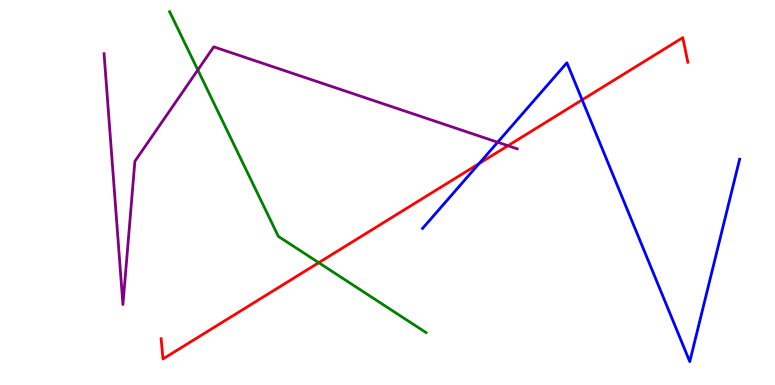[{'lines': ['blue', 'red'], 'intersections': [{'x': 6.18, 'y': 5.75}, {'x': 7.51, 'y': 7.41}]}, {'lines': ['green', 'red'], 'intersections': [{'x': 4.11, 'y': 3.18}]}, {'lines': ['purple', 'red'], 'intersections': [{'x': 6.55, 'y': 6.22}]}, {'lines': ['blue', 'green'], 'intersections': []}, {'lines': ['blue', 'purple'], 'intersections': [{'x': 6.42, 'y': 6.31}]}, {'lines': ['green', 'purple'], 'intersections': [{'x': 2.55, 'y': 8.18}]}]